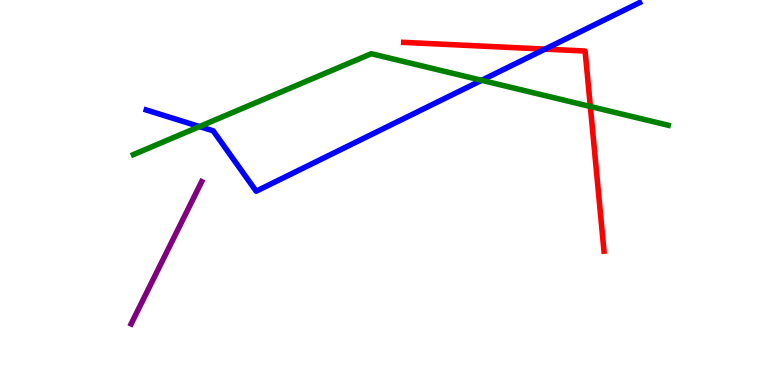[{'lines': ['blue', 'red'], 'intersections': [{'x': 7.03, 'y': 8.72}]}, {'lines': ['green', 'red'], 'intersections': [{'x': 7.62, 'y': 7.23}]}, {'lines': ['purple', 'red'], 'intersections': []}, {'lines': ['blue', 'green'], 'intersections': [{'x': 2.57, 'y': 6.71}, {'x': 6.21, 'y': 7.91}]}, {'lines': ['blue', 'purple'], 'intersections': []}, {'lines': ['green', 'purple'], 'intersections': []}]